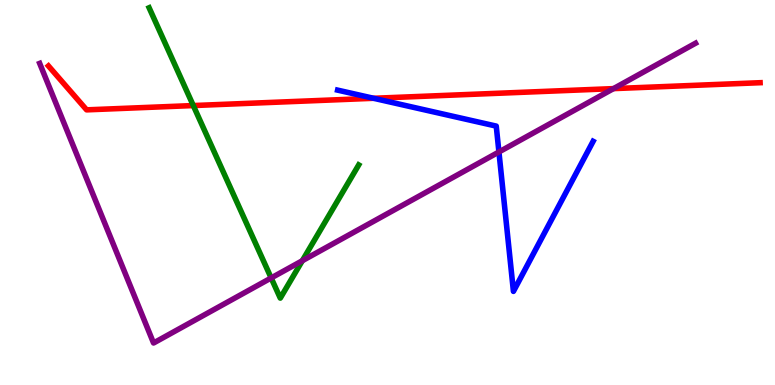[{'lines': ['blue', 'red'], 'intersections': [{'x': 4.82, 'y': 7.45}]}, {'lines': ['green', 'red'], 'intersections': [{'x': 2.49, 'y': 7.26}]}, {'lines': ['purple', 'red'], 'intersections': [{'x': 7.92, 'y': 7.7}]}, {'lines': ['blue', 'green'], 'intersections': []}, {'lines': ['blue', 'purple'], 'intersections': [{'x': 6.44, 'y': 6.05}]}, {'lines': ['green', 'purple'], 'intersections': [{'x': 3.5, 'y': 2.78}, {'x': 3.9, 'y': 3.23}]}]